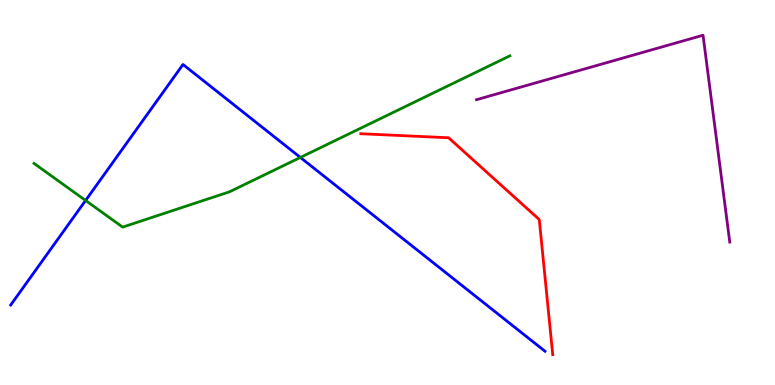[{'lines': ['blue', 'red'], 'intersections': []}, {'lines': ['green', 'red'], 'intersections': []}, {'lines': ['purple', 'red'], 'intersections': []}, {'lines': ['blue', 'green'], 'intersections': [{'x': 1.1, 'y': 4.79}, {'x': 3.88, 'y': 5.91}]}, {'lines': ['blue', 'purple'], 'intersections': []}, {'lines': ['green', 'purple'], 'intersections': []}]